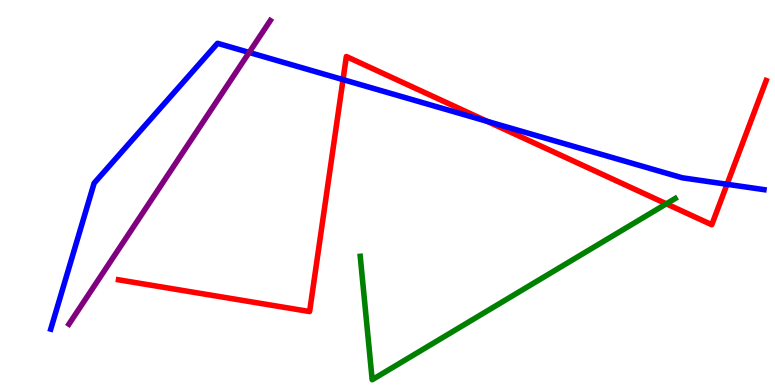[{'lines': ['blue', 'red'], 'intersections': [{'x': 4.43, 'y': 7.93}, {'x': 6.29, 'y': 6.85}, {'x': 9.38, 'y': 5.21}]}, {'lines': ['green', 'red'], 'intersections': [{'x': 8.6, 'y': 4.71}]}, {'lines': ['purple', 'red'], 'intersections': []}, {'lines': ['blue', 'green'], 'intersections': []}, {'lines': ['blue', 'purple'], 'intersections': [{'x': 3.21, 'y': 8.64}]}, {'lines': ['green', 'purple'], 'intersections': []}]